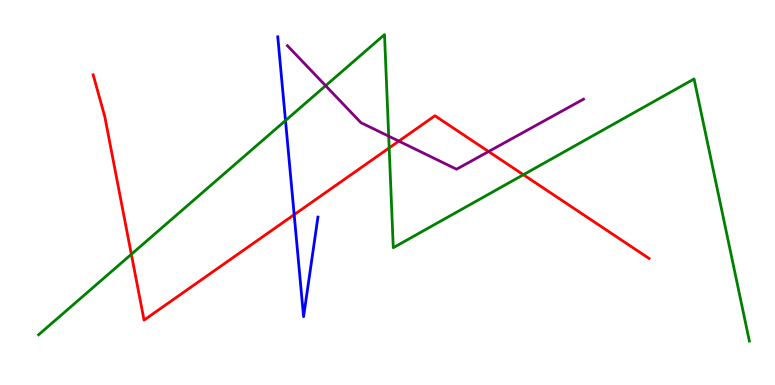[{'lines': ['blue', 'red'], 'intersections': [{'x': 3.8, 'y': 4.42}]}, {'lines': ['green', 'red'], 'intersections': [{'x': 1.69, 'y': 3.4}, {'x': 5.02, 'y': 6.16}, {'x': 6.75, 'y': 5.46}]}, {'lines': ['purple', 'red'], 'intersections': [{'x': 5.15, 'y': 6.33}, {'x': 6.3, 'y': 6.06}]}, {'lines': ['blue', 'green'], 'intersections': [{'x': 3.68, 'y': 6.87}]}, {'lines': ['blue', 'purple'], 'intersections': []}, {'lines': ['green', 'purple'], 'intersections': [{'x': 4.2, 'y': 7.77}, {'x': 5.02, 'y': 6.46}]}]